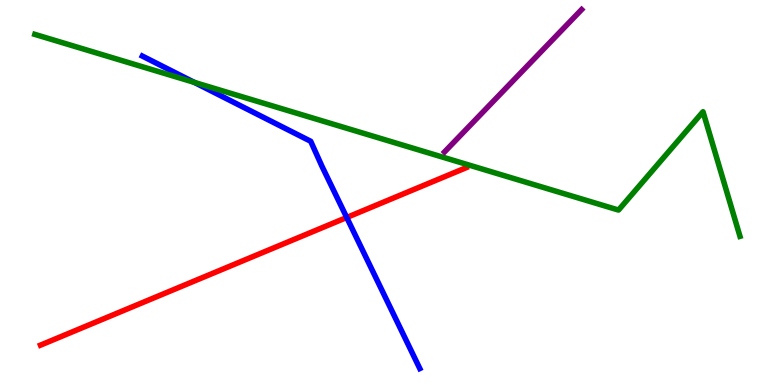[{'lines': ['blue', 'red'], 'intersections': [{'x': 4.47, 'y': 4.35}]}, {'lines': ['green', 'red'], 'intersections': []}, {'lines': ['purple', 'red'], 'intersections': []}, {'lines': ['blue', 'green'], 'intersections': [{'x': 2.51, 'y': 7.86}]}, {'lines': ['blue', 'purple'], 'intersections': []}, {'lines': ['green', 'purple'], 'intersections': []}]